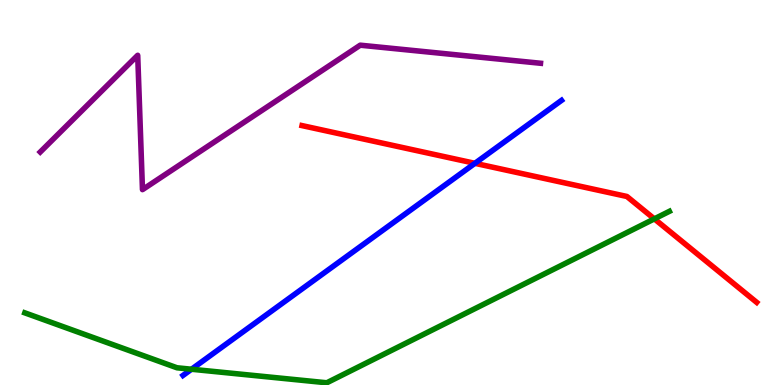[{'lines': ['blue', 'red'], 'intersections': [{'x': 6.13, 'y': 5.76}]}, {'lines': ['green', 'red'], 'intersections': [{'x': 8.44, 'y': 4.32}]}, {'lines': ['purple', 'red'], 'intersections': []}, {'lines': ['blue', 'green'], 'intersections': [{'x': 2.47, 'y': 0.409}]}, {'lines': ['blue', 'purple'], 'intersections': []}, {'lines': ['green', 'purple'], 'intersections': []}]